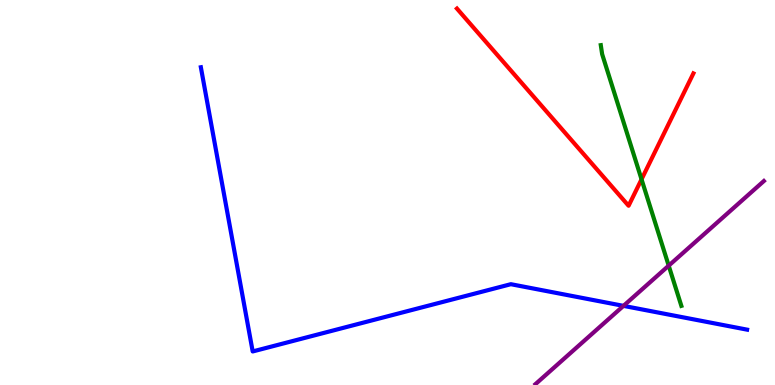[{'lines': ['blue', 'red'], 'intersections': []}, {'lines': ['green', 'red'], 'intersections': [{'x': 8.28, 'y': 5.34}]}, {'lines': ['purple', 'red'], 'intersections': []}, {'lines': ['blue', 'green'], 'intersections': []}, {'lines': ['blue', 'purple'], 'intersections': [{'x': 8.04, 'y': 2.06}]}, {'lines': ['green', 'purple'], 'intersections': [{'x': 8.63, 'y': 3.1}]}]